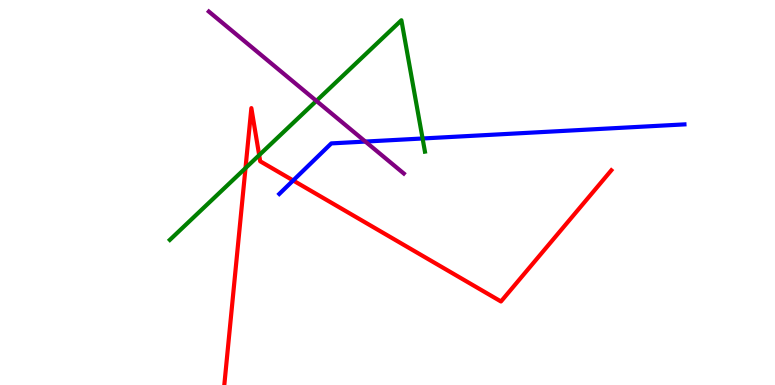[{'lines': ['blue', 'red'], 'intersections': [{'x': 3.78, 'y': 5.31}]}, {'lines': ['green', 'red'], 'intersections': [{'x': 3.17, 'y': 5.63}, {'x': 3.34, 'y': 5.97}]}, {'lines': ['purple', 'red'], 'intersections': []}, {'lines': ['blue', 'green'], 'intersections': [{'x': 5.45, 'y': 6.4}]}, {'lines': ['blue', 'purple'], 'intersections': [{'x': 4.71, 'y': 6.32}]}, {'lines': ['green', 'purple'], 'intersections': [{'x': 4.08, 'y': 7.38}]}]